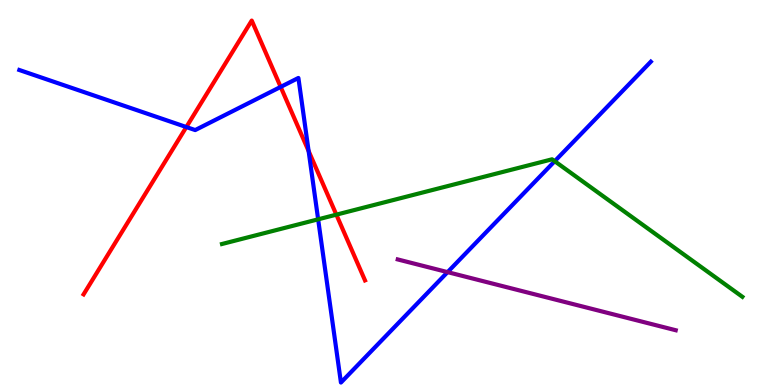[{'lines': ['blue', 'red'], 'intersections': [{'x': 2.4, 'y': 6.7}, {'x': 3.62, 'y': 7.74}, {'x': 3.98, 'y': 6.08}]}, {'lines': ['green', 'red'], 'intersections': [{'x': 4.34, 'y': 4.42}]}, {'lines': ['purple', 'red'], 'intersections': []}, {'lines': ['blue', 'green'], 'intersections': [{'x': 4.11, 'y': 4.3}, {'x': 7.16, 'y': 5.81}]}, {'lines': ['blue', 'purple'], 'intersections': [{'x': 5.78, 'y': 2.93}]}, {'lines': ['green', 'purple'], 'intersections': []}]